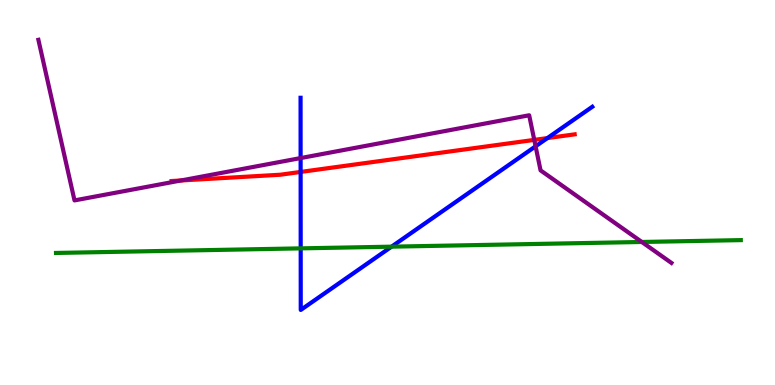[{'lines': ['blue', 'red'], 'intersections': [{'x': 3.88, 'y': 5.53}, {'x': 7.06, 'y': 6.41}]}, {'lines': ['green', 'red'], 'intersections': []}, {'lines': ['purple', 'red'], 'intersections': [{'x': 2.33, 'y': 5.31}, {'x': 6.89, 'y': 6.37}]}, {'lines': ['blue', 'green'], 'intersections': [{'x': 3.88, 'y': 3.55}, {'x': 5.05, 'y': 3.59}]}, {'lines': ['blue', 'purple'], 'intersections': [{'x': 3.88, 'y': 5.89}, {'x': 6.91, 'y': 6.2}]}, {'lines': ['green', 'purple'], 'intersections': [{'x': 8.28, 'y': 3.71}]}]